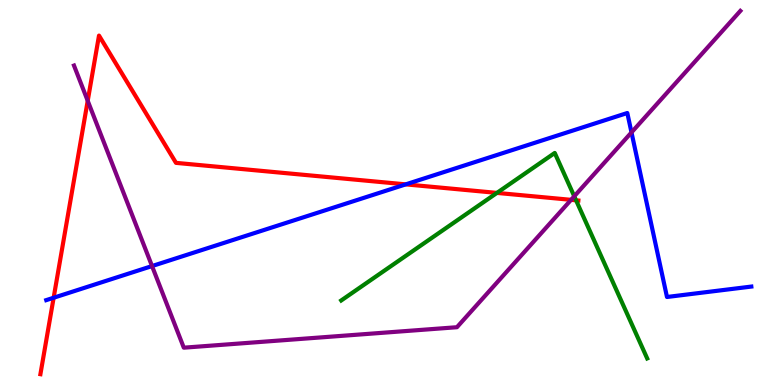[{'lines': ['blue', 'red'], 'intersections': [{'x': 0.692, 'y': 2.27}, {'x': 5.24, 'y': 5.21}]}, {'lines': ['green', 'red'], 'intersections': [{'x': 6.41, 'y': 4.99}, {'x': 7.43, 'y': 4.8}]}, {'lines': ['purple', 'red'], 'intersections': [{'x': 1.13, 'y': 7.38}, {'x': 7.37, 'y': 4.81}]}, {'lines': ['blue', 'green'], 'intersections': []}, {'lines': ['blue', 'purple'], 'intersections': [{'x': 1.96, 'y': 3.09}, {'x': 8.15, 'y': 6.56}]}, {'lines': ['green', 'purple'], 'intersections': [{'x': 7.41, 'y': 4.9}]}]